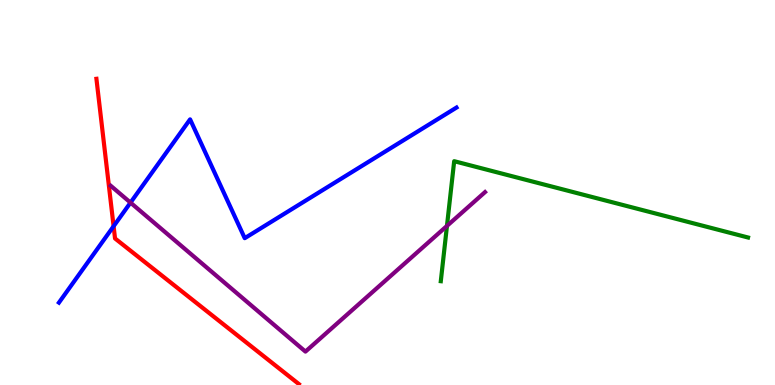[{'lines': ['blue', 'red'], 'intersections': [{'x': 1.47, 'y': 4.12}]}, {'lines': ['green', 'red'], 'intersections': []}, {'lines': ['purple', 'red'], 'intersections': []}, {'lines': ['blue', 'green'], 'intersections': []}, {'lines': ['blue', 'purple'], 'intersections': [{'x': 1.68, 'y': 4.74}]}, {'lines': ['green', 'purple'], 'intersections': [{'x': 5.77, 'y': 4.13}]}]